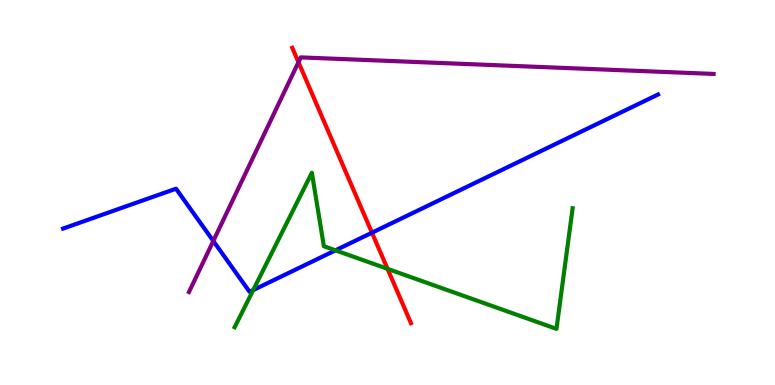[{'lines': ['blue', 'red'], 'intersections': [{'x': 4.8, 'y': 3.96}]}, {'lines': ['green', 'red'], 'intersections': [{'x': 5.0, 'y': 3.02}]}, {'lines': ['purple', 'red'], 'intersections': [{'x': 3.85, 'y': 8.38}]}, {'lines': ['blue', 'green'], 'intersections': [{'x': 3.27, 'y': 2.47}, {'x': 4.33, 'y': 3.5}]}, {'lines': ['blue', 'purple'], 'intersections': [{'x': 2.75, 'y': 3.74}]}, {'lines': ['green', 'purple'], 'intersections': []}]